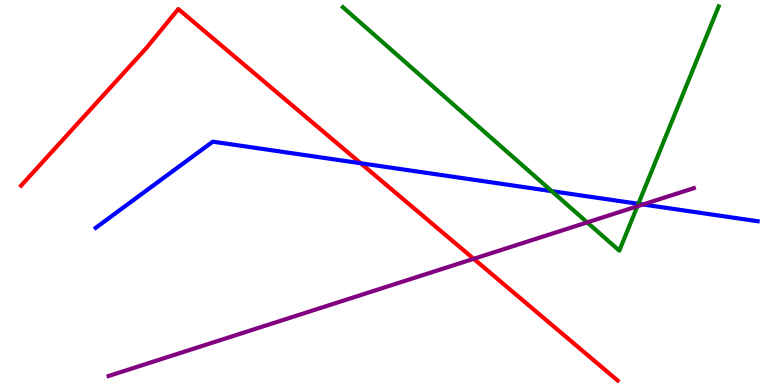[{'lines': ['blue', 'red'], 'intersections': [{'x': 4.65, 'y': 5.76}]}, {'lines': ['green', 'red'], 'intersections': []}, {'lines': ['purple', 'red'], 'intersections': [{'x': 6.11, 'y': 3.28}]}, {'lines': ['blue', 'green'], 'intersections': [{'x': 7.12, 'y': 5.04}, {'x': 8.24, 'y': 4.71}]}, {'lines': ['blue', 'purple'], 'intersections': [{'x': 8.3, 'y': 4.69}]}, {'lines': ['green', 'purple'], 'intersections': [{'x': 7.58, 'y': 4.22}, {'x': 8.22, 'y': 4.64}]}]